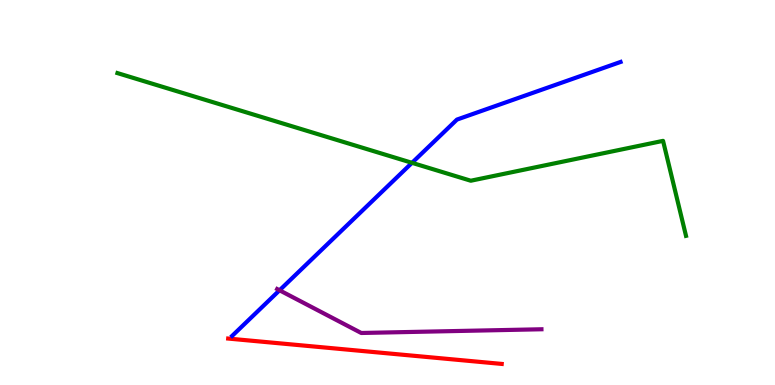[{'lines': ['blue', 'red'], 'intersections': []}, {'lines': ['green', 'red'], 'intersections': []}, {'lines': ['purple', 'red'], 'intersections': []}, {'lines': ['blue', 'green'], 'intersections': [{'x': 5.32, 'y': 5.77}]}, {'lines': ['blue', 'purple'], 'intersections': [{'x': 3.61, 'y': 2.46}]}, {'lines': ['green', 'purple'], 'intersections': []}]